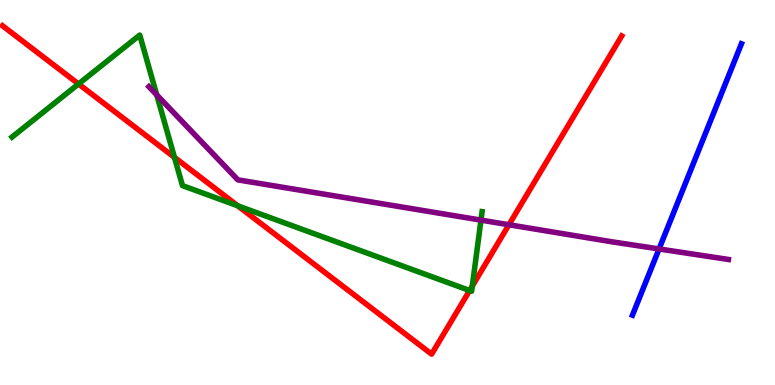[{'lines': ['blue', 'red'], 'intersections': []}, {'lines': ['green', 'red'], 'intersections': [{'x': 1.01, 'y': 7.82}, {'x': 2.25, 'y': 5.91}, {'x': 3.07, 'y': 4.65}, {'x': 6.06, 'y': 2.45}, {'x': 6.09, 'y': 2.57}]}, {'lines': ['purple', 'red'], 'intersections': [{'x': 6.57, 'y': 4.16}]}, {'lines': ['blue', 'green'], 'intersections': []}, {'lines': ['blue', 'purple'], 'intersections': [{'x': 8.5, 'y': 3.53}]}, {'lines': ['green', 'purple'], 'intersections': [{'x': 2.02, 'y': 7.54}, {'x': 6.21, 'y': 4.28}]}]